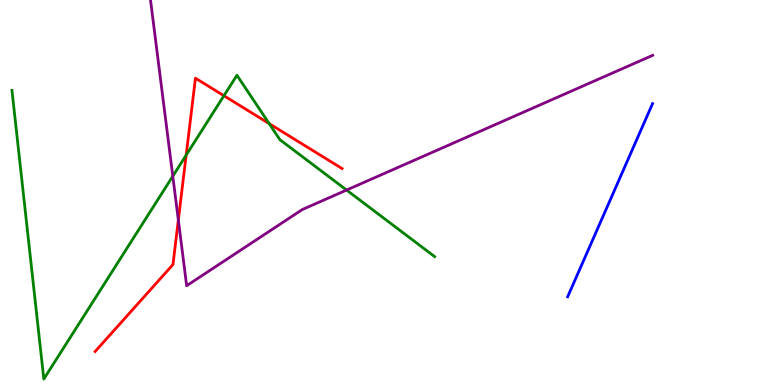[{'lines': ['blue', 'red'], 'intersections': []}, {'lines': ['green', 'red'], 'intersections': [{'x': 2.4, 'y': 5.97}, {'x': 2.89, 'y': 7.51}, {'x': 3.47, 'y': 6.79}]}, {'lines': ['purple', 'red'], 'intersections': [{'x': 2.3, 'y': 4.28}]}, {'lines': ['blue', 'green'], 'intersections': []}, {'lines': ['blue', 'purple'], 'intersections': []}, {'lines': ['green', 'purple'], 'intersections': [{'x': 2.23, 'y': 5.42}, {'x': 4.47, 'y': 5.06}]}]